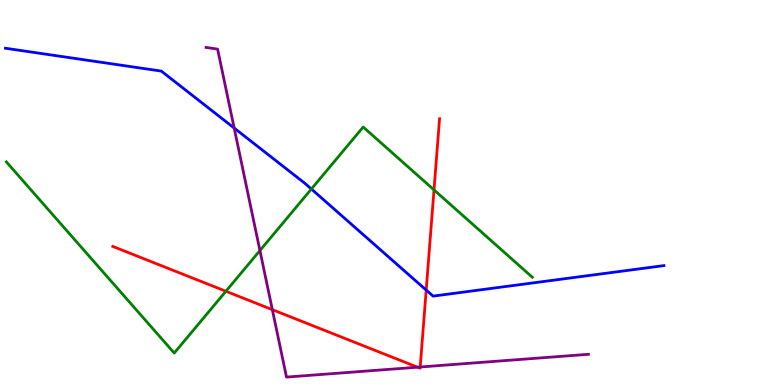[{'lines': ['blue', 'red'], 'intersections': [{'x': 5.5, 'y': 2.47}]}, {'lines': ['green', 'red'], 'intersections': [{'x': 2.91, 'y': 2.43}, {'x': 5.6, 'y': 5.07}]}, {'lines': ['purple', 'red'], 'intersections': [{'x': 3.51, 'y': 1.96}, {'x': 5.39, 'y': 0.462}, {'x': 5.42, 'y': 0.468}]}, {'lines': ['blue', 'green'], 'intersections': [{'x': 4.02, 'y': 5.09}]}, {'lines': ['blue', 'purple'], 'intersections': [{'x': 3.02, 'y': 6.67}]}, {'lines': ['green', 'purple'], 'intersections': [{'x': 3.35, 'y': 3.49}]}]